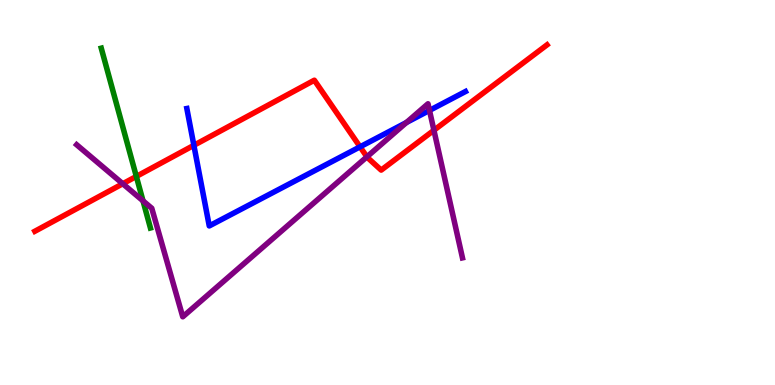[{'lines': ['blue', 'red'], 'intersections': [{'x': 2.5, 'y': 6.23}, {'x': 4.65, 'y': 6.19}]}, {'lines': ['green', 'red'], 'intersections': [{'x': 1.76, 'y': 5.42}]}, {'lines': ['purple', 'red'], 'intersections': [{'x': 1.58, 'y': 5.23}, {'x': 4.73, 'y': 5.93}, {'x': 5.6, 'y': 6.62}]}, {'lines': ['blue', 'green'], 'intersections': []}, {'lines': ['blue', 'purple'], 'intersections': [{'x': 5.24, 'y': 6.82}, {'x': 5.54, 'y': 7.13}]}, {'lines': ['green', 'purple'], 'intersections': [{'x': 1.85, 'y': 4.78}]}]